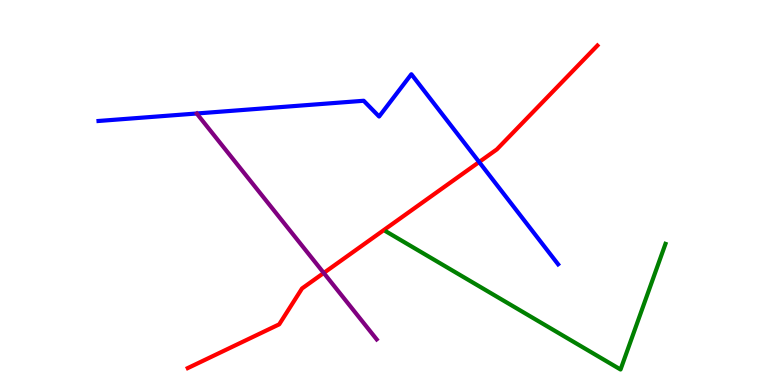[{'lines': ['blue', 'red'], 'intersections': [{'x': 6.18, 'y': 5.79}]}, {'lines': ['green', 'red'], 'intersections': []}, {'lines': ['purple', 'red'], 'intersections': [{'x': 4.18, 'y': 2.91}]}, {'lines': ['blue', 'green'], 'intersections': []}, {'lines': ['blue', 'purple'], 'intersections': []}, {'lines': ['green', 'purple'], 'intersections': []}]